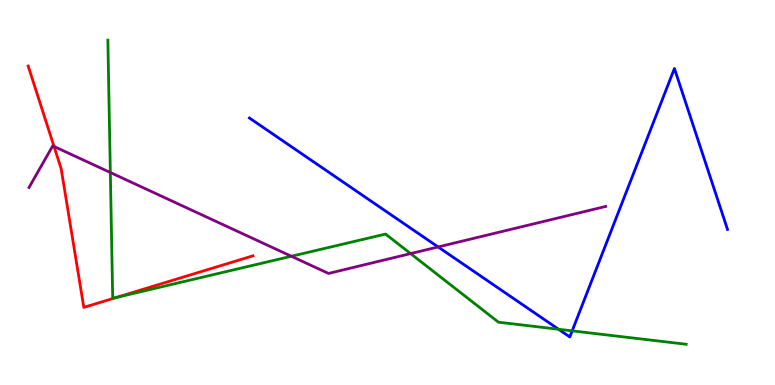[{'lines': ['blue', 'red'], 'intersections': []}, {'lines': ['green', 'red'], 'intersections': [{'x': 1.5, 'y': 2.27}]}, {'lines': ['purple', 'red'], 'intersections': [{'x': 0.697, 'y': 6.2}]}, {'lines': ['blue', 'green'], 'intersections': [{'x': 7.21, 'y': 1.45}, {'x': 7.38, 'y': 1.41}]}, {'lines': ['blue', 'purple'], 'intersections': [{'x': 5.65, 'y': 3.59}]}, {'lines': ['green', 'purple'], 'intersections': [{'x': 1.42, 'y': 5.52}, {'x': 3.76, 'y': 3.34}, {'x': 5.3, 'y': 3.41}]}]